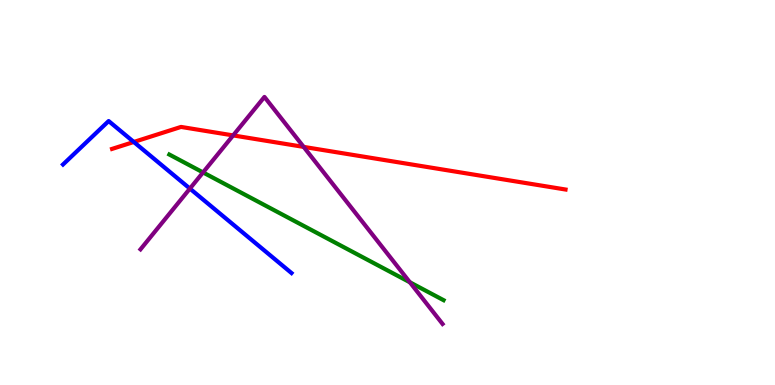[{'lines': ['blue', 'red'], 'intersections': [{'x': 1.73, 'y': 6.31}]}, {'lines': ['green', 'red'], 'intersections': []}, {'lines': ['purple', 'red'], 'intersections': [{'x': 3.01, 'y': 6.48}, {'x': 3.92, 'y': 6.18}]}, {'lines': ['blue', 'green'], 'intersections': []}, {'lines': ['blue', 'purple'], 'intersections': [{'x': 2.45, 'y': 5.1}]}, {'lines': ['green', 'purple'], 'intersections': [{'x': 2.62, 'y': 5.52}, {'x': 5.29, 'y': 2.67}]}]